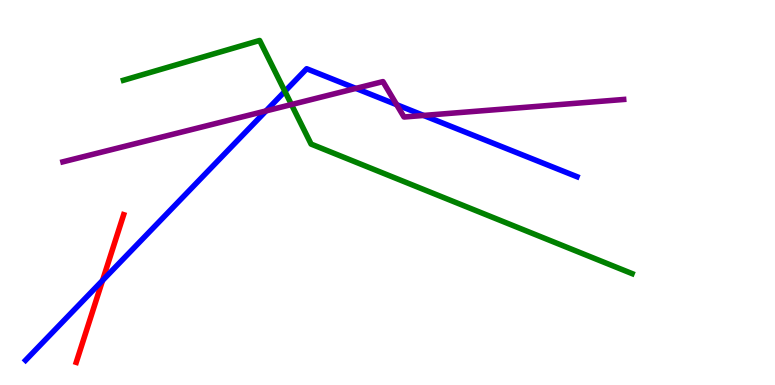[{'lines': ['blue', 'red'], 'intersections': [{'x': 1.32, 'y': 2.72}]}, {'lines': ['green', 'red'], 'intersections': []}, {'lines': ['purple', 'red'], 'intersections': []}, {'lines': ['blue', 'green'], 'intersections': [{'x': 3.68, 'y': 7.63}]}, {'lines': ['blue', 'purple'], 'intersections': [{'x': 3.43, 'y': 7.12}, {'x': 4.59, 'y': 7.7}, {'x': 5.12, 'y': 7.28}, {'x': 5.47, 'y': 7.0}]}, {'lines': ['green', 'purple'], 'intersections': [{'x': 3.76, 'y': 7.28}]}]